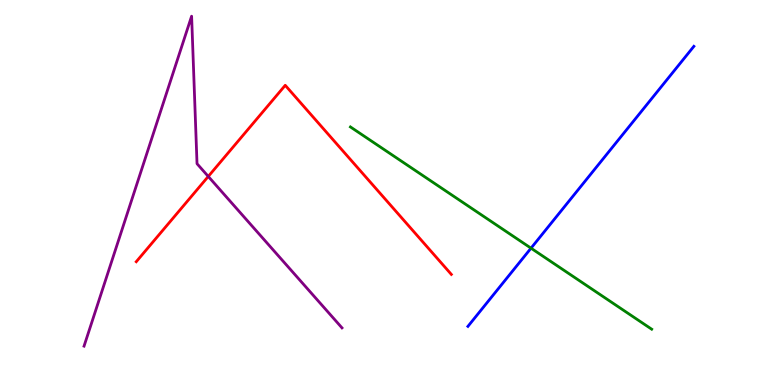[{'lines': ['blue', 'red'], 'intersections': []}, {'lines': ['green', 'red'], 'intersections': []}, {'lines': ['purple', 'red'], 'intersections': [{'x': 2.69, 'y': 5.42}]}, {'lines': ['blue', 'green'], 'intersections': [{'x': 6.85, 'y': 3.55}]}, {'lines': ['blue', 'purple'], 'intersections': []}, {'lines': ['green', 'purple'], 'intersections': []}]